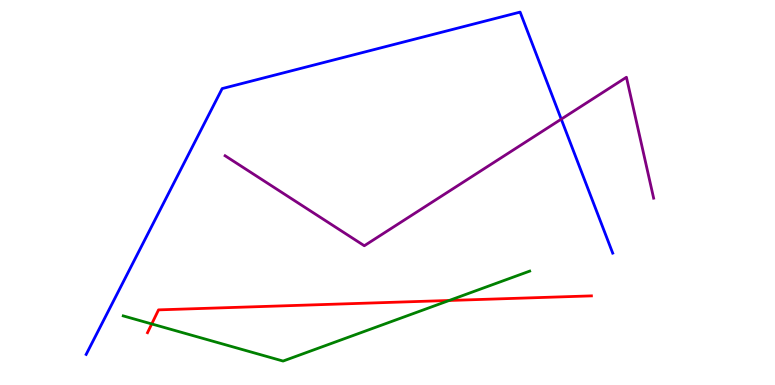[{'lines': ['blue', 'red'], 'intersections': []}, {'lines': ['green', 'red'], 'intersections': [{'x': 1.96, 'y': 1.59}, {'x': 5.8, 'y': 2.2}]}, {'lines': ['purple', 'red'], 'intersections': []}, {'lines': ['blue', 'green'], 'intersections': []}, {'lines': ['blue', 'purple'], 'intersections': [{'x': 7.24, 'y': 6.91}]}, {'lines': ['green', 'purple'], 'intersections': []}]